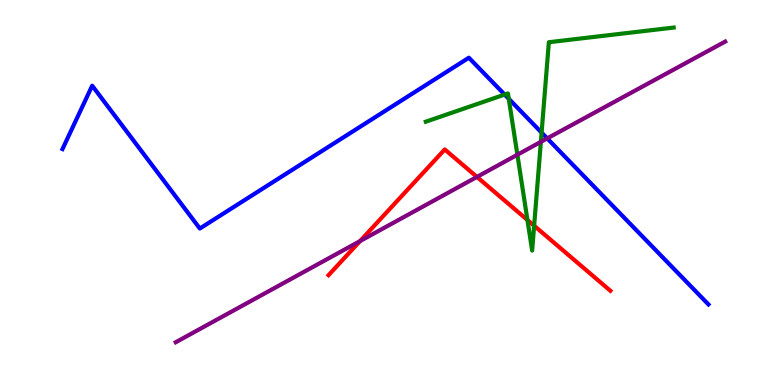[{'lines': ['blue', 'red'], 'intersections': []}, {'lines': ['green', 'red'], 'intersections': [{'x': 6.81, 'y': 4.29}, {'x': 6.89, 'y': 4.14}]}, {'lines': ['purple', 'red'], 'intersections': [{'x': 4.65, 'y': 3.74}, {'x': 6.15, 'y': 5.4}]}, {'lines': ['blue', 'green'], 'intersections': [{'x': 6.51, 'y': 7.54}, {'x': 6.56, 'y': 7.43}, {'x': 6.99, 'y': 6.56}]}, {'lines': ['blue', 'purple'], 'intersections': [{'x': 7.06, 'y': 6.41}]}, {'lines': ['green', 'purple'], 'intersections': [{'x': 6.68, 'y': 5.98}, {'x': 6.98, 'y': 6.32}]}]